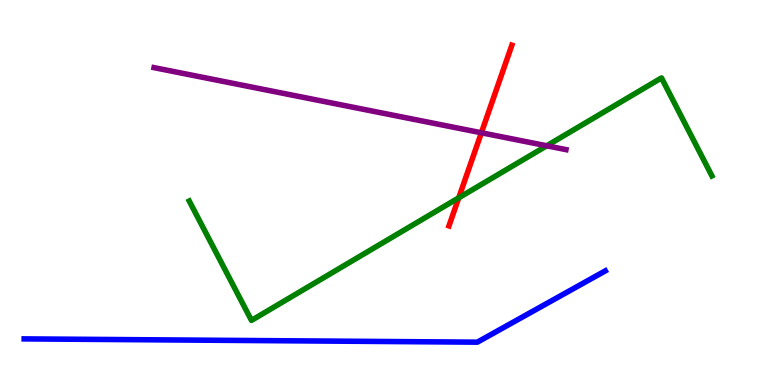[{'lines': ['blue', 'red'], 'intersections': []}, {'lines': ['green', 'red'], 'intersections': [{'x': 5.92, 'y': 4.86}]}, {'lines': ['purple', 'red'], 'intersections': [{'x': 6.21, 'y': 6.55}]}, {'lines': ['blue', 'green'], 'intersections': []}, {'lines': ['blue', 'purple'], 'intersections': []}, {'lines': ['green', 'purple'], 'intersections': [{'x': 7.05, 'y': 6.21}]}]